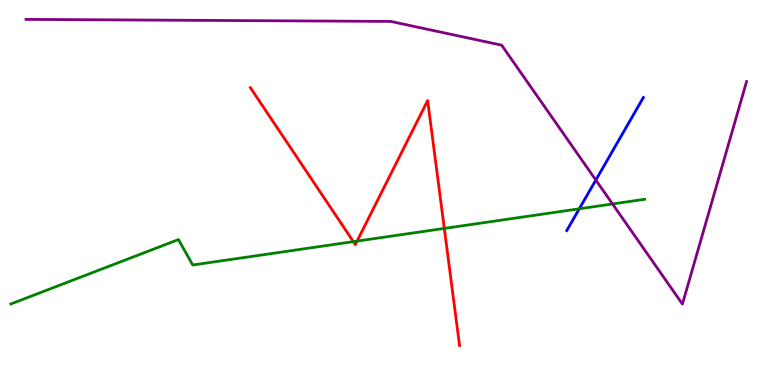[{'lines': ['blue', 'red'], 'intersections': []}, {'lines': ['green', 'red'], 'intersections': [{'x': 4.56, 'y': 3.72}, {'x': 4.61, 'y': 3.74}, {'x': 5.73, 'y': 4.07}]}, {'lines': ['purple', 'red'], 'intersections': []}, {'lines': ['blue', 'green'], 'intersections': [{'x': 7.47, 'y': 4.58}]}, {'lines': ['blue', 'purple'], 'intersections': [{'x': 7.69, 'y': 5.32}]}, {'lines': ['green', 'purple'], 'intersections': [{'x': 7.9, 'y': 4.7}]}]